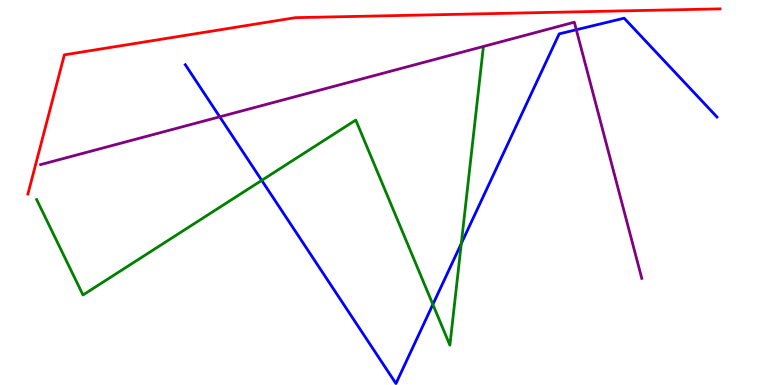[{'lines': ['blue', 'red'], 'intersections': []}, {'lines': ['green', 'red'], 'intersections': []}, {'lines': ['purple', 'red'], 'intersections': []}, {'lines': ['blue', 'green'], 'intersections': [{'x': 3.38, 'y': 5.32}, {'x': 5.59, 'y': 2.09}, {'x': 5.95, 'y': 3.67}]}, {'lines': ['blue', 'purple'], 'intersections': [{'x': 2.84, 'y': 6.97}, {'x': 7.44, 'y': 9.23}]}, {'lines': ['green', 'purple'], 'intersections': []}]